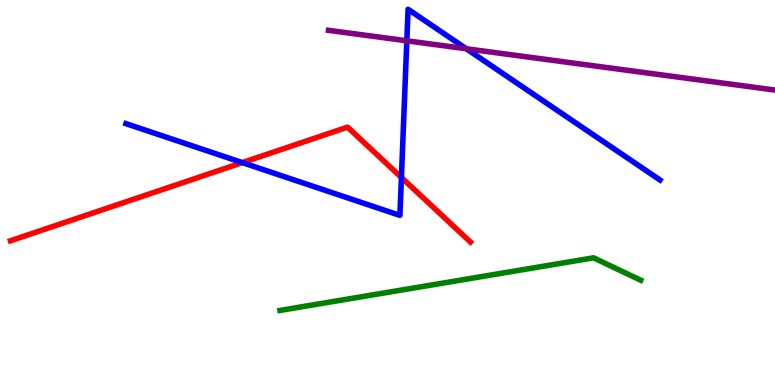[{'lines': ['blue', 'red'], 'intersections': [{'x': 3.13, 'y': 5.78}, {'x': 5.18, 'y': 5.39}]}, {'lines': ['green', 'red'], 'intersections': []}, {'lines': ['purple', 'red'], 'intersections': []}, {'lines': ['blue', 'green'], 'intersections': []}, {'lines': ['blue', 'purple'], 'intersections': [{'x': 5.25, 'y': 8.94}, {'x': 6.02, 'y': 8.73}]}, {'lines': ['green', 'purple'], 'intersections': []}]